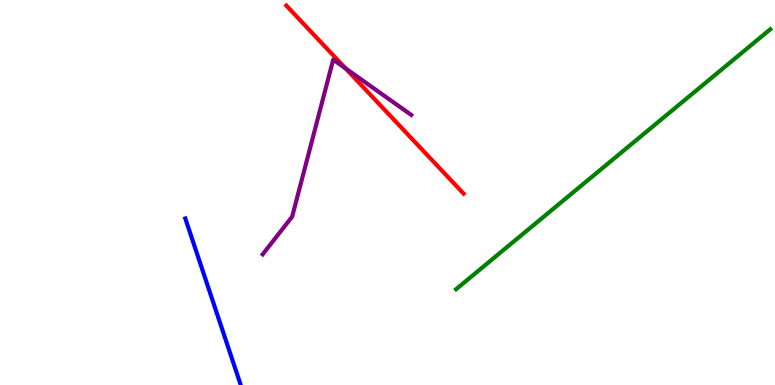[{'lines': ['blue', 'red'], 'intersections': []}, {'lines': ['green', 'red'], 'intersections': []}, {'lines': ['purple', 'red'], 'intersections': [{'x': 4.46, 'y': 8.22}]}, {'lines': ['blue', 'green'], 'intersections': []}, {'lines': ['blue', 'purple'], 'intersections': []}, {'lines': ['green', 'purple'], 'intersections': []}]